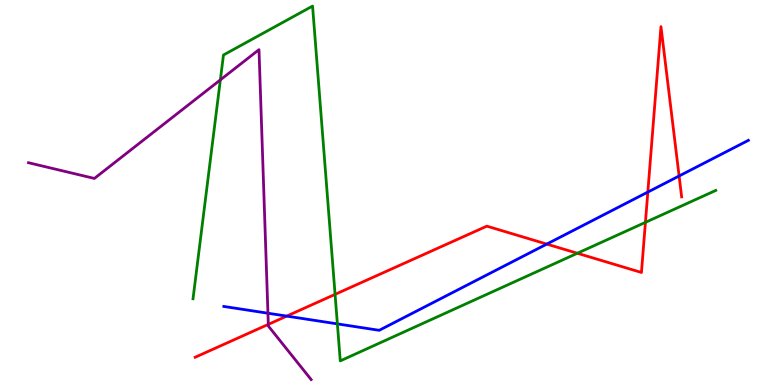[{'lines': ['blue', 'red'], 'intersections': [{'x': 3.7, 'y': 1.79}, {'x': 7.05, 'y': 3.66}, {'x': 8.36, 'y': 5.01}, {'x': 8.76, 'y': 5.43}]}, {'lines': ['green', 'red'], 'intersections': [{'x': 4.32, 'y': 2.35}, {'x': 7.45, 'y': 3.42}, {'x': 8.33, 'y': 4.22}]}, {'lines': ['purple', 'red'], 'intersections': [{'x': 3.46, 'y': 1.57}]}, {'lines': ['blue', 'green'], 'intersections': [{'x': 4.35, 'y': 1.59}]}, {'lines': ['blue', 'purple'], 'intersections': [{'x': 3.46, 'y': 1.86}]}, {'lines': ['green', 'purple'], 'intersections': [{'x': 2.84, 'y': 7.93}]}]